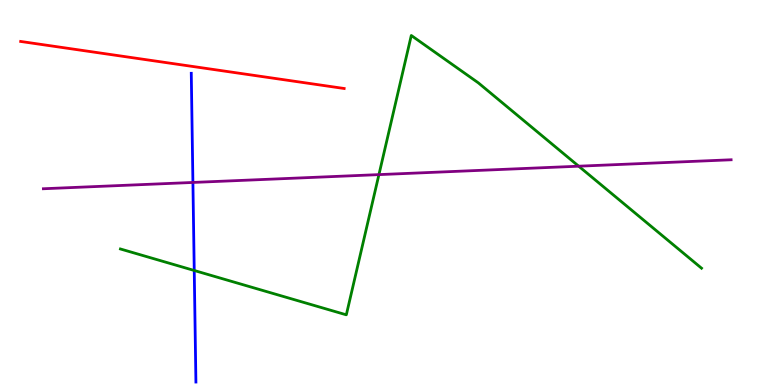[{'lines': ['blue', 'red'], 'intersections': []}, {'lines': ['green', 'red'], 'intersections': []}, {'lines': ['purple', 'red'], 'intersections': []}, {'lines': ['blue', 'green'], 'intersections': [{'x': 2.51, 'y': 2.97}]}, {'lines': ['blue', 'purple'], 'intersections': [{'x': 2.49, 'y': 5.26}]}, {'lines': ['green', 'purple'], 'intersections': [{'x': 4.89, 'y': 5.46}, {'x': 7.47, 'y': 5.68}]}]